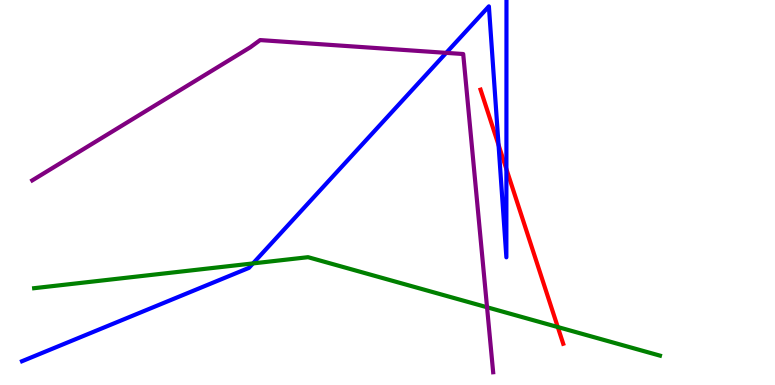[{'lines': ['blue', 'red'], 'intersections': [{'x': 6.43, 'y': 6.23}, {'x': 6.53, 'y': 5.61}]}, {'lines': ['green', 'red'], 'intersections': [{'x': 7.2, 'y': 1.51}]}, {'lines': ['purple', 'red'], 'intersections': []}, {'lines': ['blue', 'green'], 'intersections': [{'x': 3.26, 'y': 3.16}]}, {'lines': ['blue', 'purple'], 'intersections': [{'x': 5.76, 'y': 8.63}]}, {'lines': ['green', 'purple'], 'intersections': [{'x': 6.28, 'y': 2.02}]}]